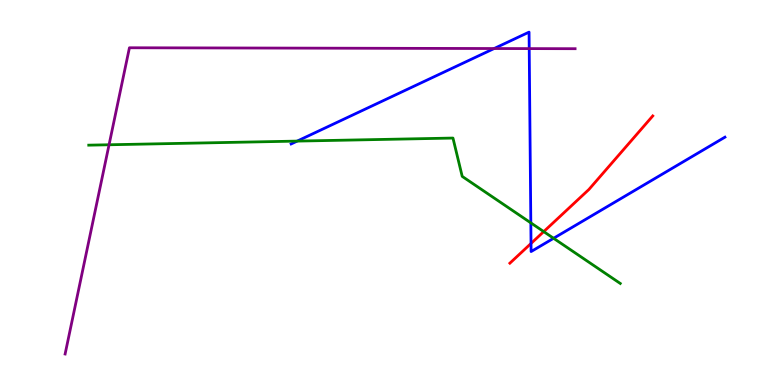[{'lines': ['blue', 'red'], 'intersections': [{'x': 6.85, 'y': 3.68}]}, {'lines': ['green', 'red'], 'intersections': [{'x': 7.02, 'y': 3.98}]}, {'lines': ['purple', 'red'], 'intersections': []}, {'lines': ['blue', 'green'], 'intersections': [{'x': 3.83, 'y': 6.34}, {'x': 6.85, 'y': 4.21}, {'x': 7.14, 'y': 3.81}]}, {'lines': ['blue', 'purple'], 'intersections': [{'x': 6.38, 'y': 8.74}, {'x': 6.83, 'y': 8.74}]}, {'lines': ['green', 'purple'], 'intersections': [{'x': 1.41, 'y': 6.24}]}]